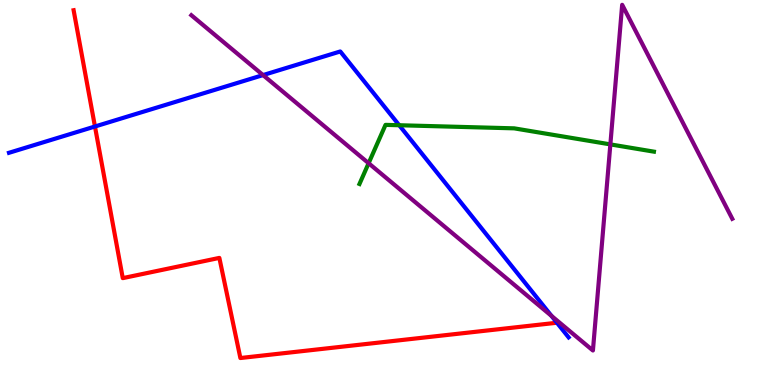[{'lines': ['blue', 'red'], 'intersections': [{'x': 1.23, 'y': 6.71}]}, {'lines': ['green', 'red'], 'intersections': []}, {'lines': ['purple', 'red'], 'intersections': []}, {'lines': ['blue', 'green'], 'intersections': [{'x': 5.15, 'y': 6.75}]}, {'lines': ['blue', 'purple'], 'intersections': [{'x': 3.39, 'y': 8.05}, {'x': 7.12, 'y': 1.79}]}, {'lines': ['green', 'purple'], 'intersections': [{'x': 4.76, 'y': 5.76}, {'x': 7.88, 'y': 6.25}]}]